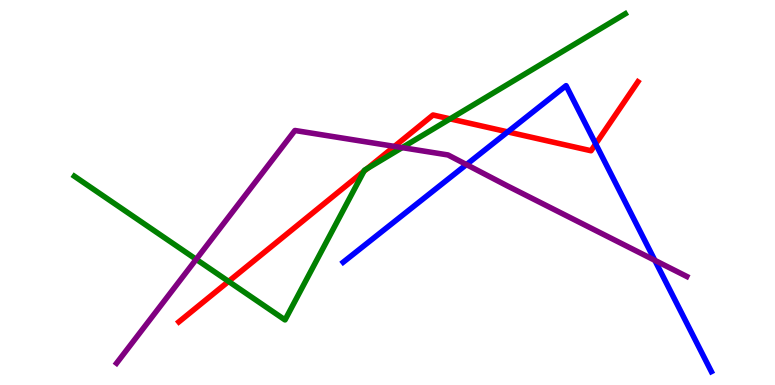[{'lines': ['blue', 'red'], 'intersections': [{'x': 6.55, 'y': 6.57}, {'x': 7.69, 'y': 6.26}]}, {'lines': ['green', 'red'], 'intersections': [{'x': 2.95, 'y': 2.69}, {'x': 4.7, 'y': 5.55}, {'x': 4.74, 'y': 5.62}, {'x': 5.81, 'y': 6.91}]}, {'lines': ['purple', 'red'], 'intersections': [{'x': 5.09, 'y': 6.2}]}, {'lines': ['blue', 'green'], 'intersections': []}, {'lines': ['blue', 'purple'], 'intersections': [{'x': 6.02, 'y': 5.73}, {'x': 8.45, 'y': 3.24}]}, {'lines': ['green', 'purple'], 'intersections': [{'x': 2.53, 'y': 3.26}, {'x': 5.19, 'y': 6.17}]}]